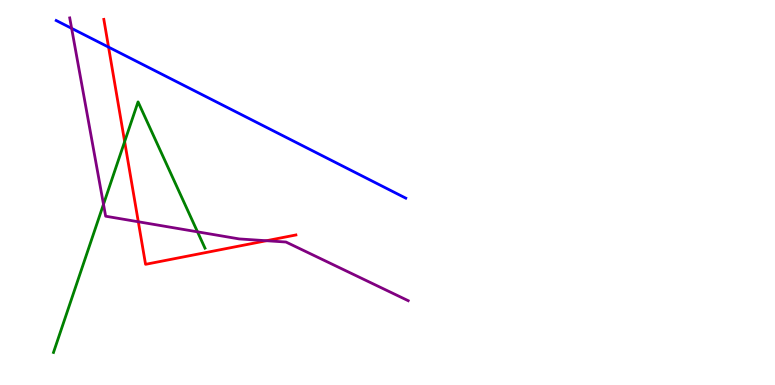[{'lines': ['blue', 'red'], 'intersections': [{'x': 1.4, 'y': 8.78}]}, {'lines': ['green', 'red'], 'intersections': [{'x': 1.61, 'y': 6.32}]}, {'lines': ['purple', 'red'], 'intersections': [{'x': 1.78, 'y': 4.24}, {'x': 3.44, 'y': 3.75}]}, {'lines': ['blue', 'green'], 'intersections': []}, {'lines': ['blue', 'purple'], 'intersections': [{'x': 0.924, 'y': 9.26}]}, {'lines': ['green', 'purple'], 'intersections': [{'x': 1.34, 'y': 4.69}, {'x': 2.55, 'y': 3.98}]}]